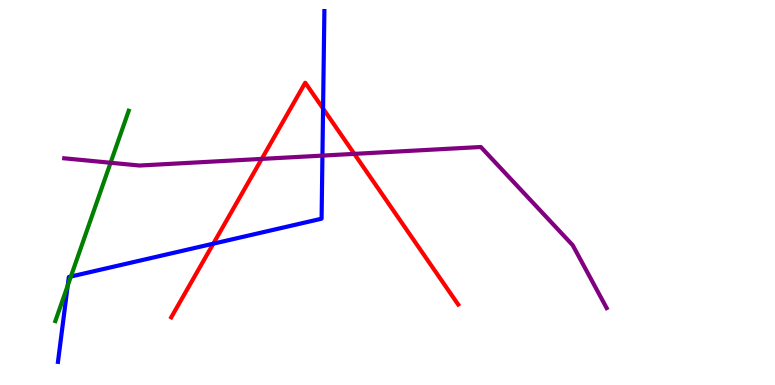[{'lines': ['blue', 'red'], 'intersections': [{'x': 2.75, 'y': 3.67}, {'x': 4.17, 'y': 7.18}]}, {'lines': ['green', 'red'], 'intersections': []}, {'lines': ['purple', 'red'], 'intersections': [{'x': 3.38, 'y': 5.87}, {'x': 4.57, 'y': 6.0}]}, {'lines': ['blue', 'green'], 'intersections': [{'x': 0.874, 'y': 2.58}, {'x': 0.915, 'y': 2.82}]}, {'lines': ['blue', 'purple'], 'intersections': [{'x': 4.16, 'y': 5.96}]}, {'lines': ['green', 'purple'], 'intersections': [{'x': 1.43, 'y': 5.77}]}]